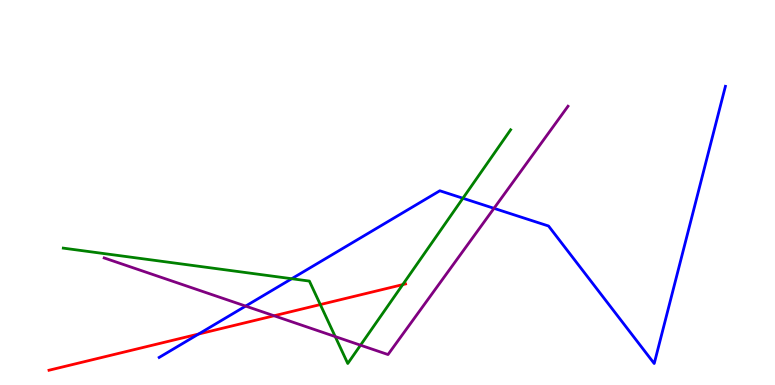[{'lines': ['blue', 'red'], 'intersections': [{'x': 2.56, 'y': 1.32}]}, {'lines': ['green', 'red'], 'intersections': [{'x': 4.13, 'y': 2.09}, {'x': 5.2, 'y': 2.61}]}, {'lines': ['purple', 'red'], 'intersections': [{'x': 3.54, 'y': 1.8}]}, {'lines': ['blue', 'green'], 'intersections': [{'x': 3.76, 'y': 2.76}, {'x': 5.97, 'y': 4.85}]}, {'lines': ['blue', 'purple'], 'intersections': [{'x': 3.17, 'y': 2.05}, {'x': 6.37, 'y': 4.59}]}, {'lines': ['green', 'purple'], 'intersections': [{'x': 4.33, 'y': 1.26}, {'x': 4.65, 'y': 1.03}]}]